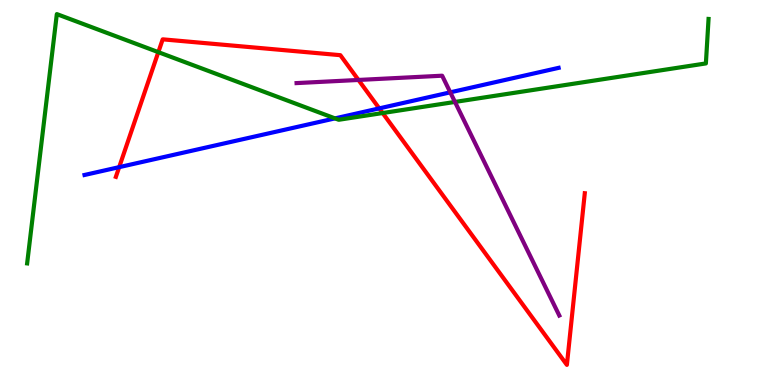[{'lines': ['blue', 'red'], 'intersections': [{'x': 1.54, 'y': 5.66}, {'x': 4.89, 'y': 7.18}]}, {'lines': ['green', 'red'], 'intersections': [{'x': 2.04, 'y': 8.65}, {'x': 4.94, 'y': 7.06}]}, {'lines': ['purple', 'red'], 'intersections': [{'x': 4.63, 'y': 7.92}]}, {'lines': ['blue', 'green'], 'intersections': [{'x': 4.32, 'y': 6.93}]}, {'lines': ['blue', 'purple'], 'intersections': [{'x': 5.81, 'y': 7.6}]}, {'lines': ['green', 'purple'], 'intersections': [{'x': 5.87, 'y': 7.35}]}]